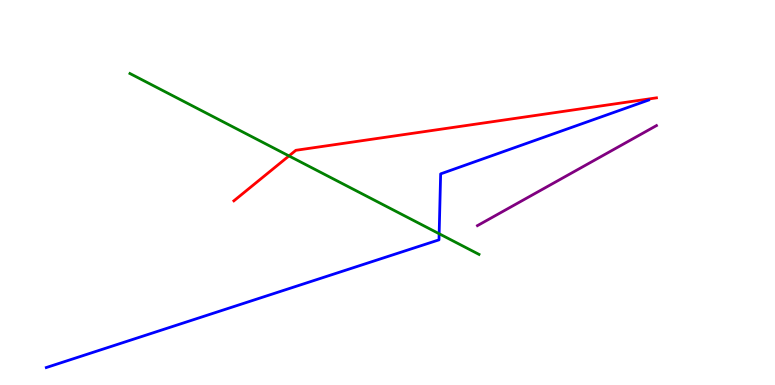[{'lines': ['blue', 'red'], 'intersections': []}, {'lines': ['green', 'red'], 'intersections': [{'x': 3.73, 'y': 5.95}]}, {'lines': ['purple', 'red'], 'intersections': []}, {'lines': ['blue', 'green'], 'intersections': [{'x': 5.67, 'y': 3.93}]}, {'lines': ['blue', 'purple'], 'intersections': []}, {'lines': ['green', 'purple'], 'intersections': []}]